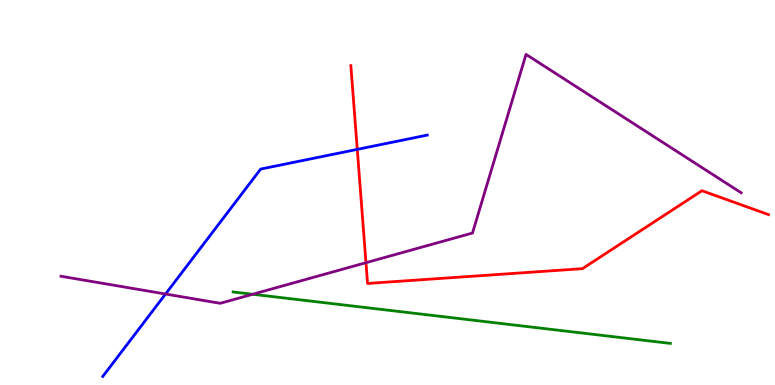[{'lines': ['blue', 'red'], 'intersections': [{'x': 4.61, 'y': 6.12}]}, {'lines': ['green', 'red'], 'intersections': []}, {'lines': ['purple', 'red'], 'intersections': [{'x': 4.72, 'y': 3.18}]}, {'lines': ['blue', 'green'], 'intersections': []}, {'lines': ['blue', 'purple'], 'intersections': [{'x': 2.14, 'y': 2.36}]}, {'lines': ['green', 'purple'], 'intersections': [{'x': 3.26, 'y': 2.36}]}]